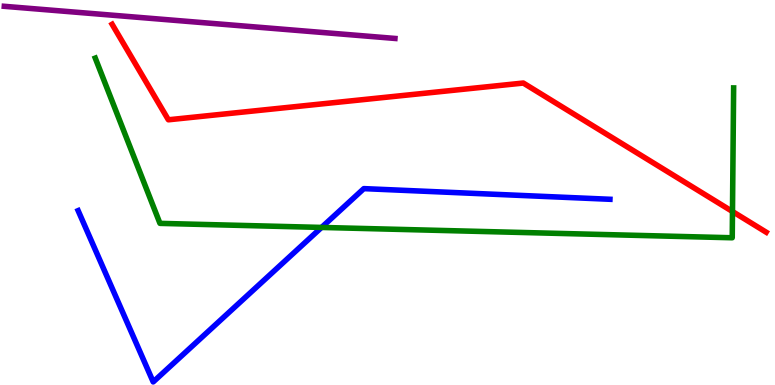[{'lines': ['blue', 'red'], 'intersections': []}, {'lines': ['green', 'red'], 'intersections': [{'x': 9.45, 'y': 4.51}]}, {'lines': ['purple', 'red'], 'intersections': []}, {'lines': ['blue', 'green'], 'intersections': [{'x': 4.15, 'y': 4.09}]}, {'lines': ['blue', 'purple'], 'intersections': []}, {'lines': ['green', 'purple'], 'intersections': []}]